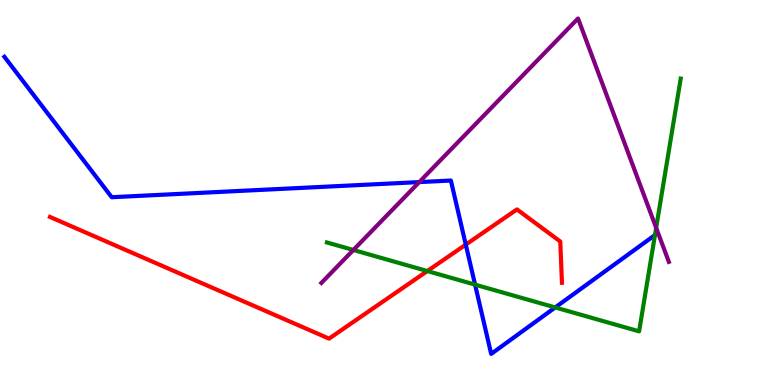[{'lines': ['blue', 'red'], 'intersections': [{'x': 6.01, 'y': 3.65}]}, {'lines': ['green', 'red'], 'intersections': [{'x': 5.51, 'y': 2.96}]}, {'lines': ['purple', 'red'], 'intersections': []}, {'lines': ['blue', 'green'], 'intersections': [{'x': 6.13, 'y': 2.61}, {'x': 7.16, 'y': 2.01}]}, {'lines': ['blue', 'purple'], 'intersections': [{'x': 5.41, 'y': 5.27}]}, {'lines': ['green', 'purple'], 'intersections': [{'x': 4.56, 'y': 3.51}, {'x': 8.47, 'y': 4.08}]}]